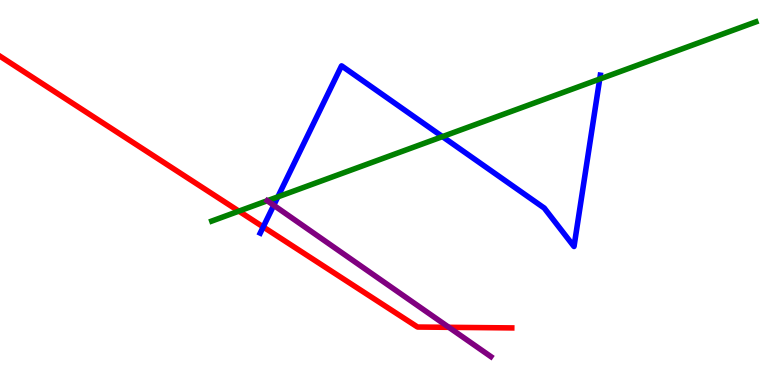[{'lines': ['blue', 'red'], 'intersections': [{'x': 3.4, 'y': 4.11}]}, {'lines': ['green', 'red'], 'intersections': [{'x': 3.08, 'y': 4.52}]}, {'lines': ['purple', 'red'], 'intersections': [{'x': 5.79, 'y': 1.5}]}, {'lines': ['blue', 'green'], 'intersections': [{'x': 3.58, 'y': 4.89}, {'x': 5.71, 'y': 6.45}, {'x': 7.74, 'y': 7.95}]}, {'lines': ['blue', 'purple'], 'intersections': [{'x': 3.53, 'y': 4.67}]}, {'lines': ['green', 'purple'], 'intersections': []}]